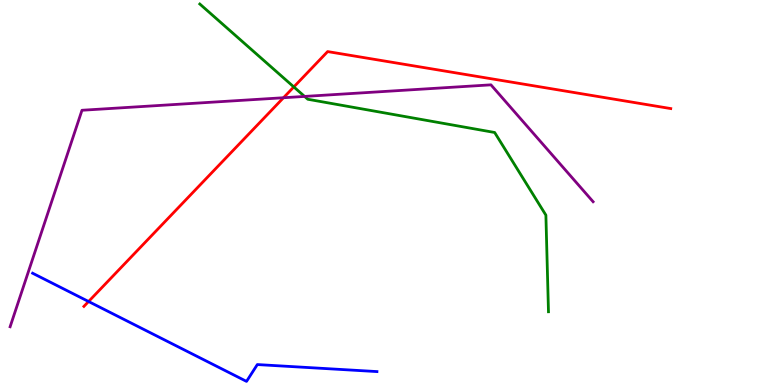[{'lines': ['blue', 'red'], 'intersections': [{'x': 1.14, 'y': 2.17}]}, {'lines': ['green', 'red'], 'intersections': [{'x': 3.79, 'y': 7.74}]}, {'lines': ['purple', 'red'], 'intersections': [{'x': 3.66, 'y': 7.46}]}, {'lines': ['blue', 'green'], 'intersections': []}, {'lines': ['blue', 'purple'], 'intersections': []}, {'lines': ['green', 'purple'], 'intersections': [{'x': 3.93, 'y': 7.5}]}]